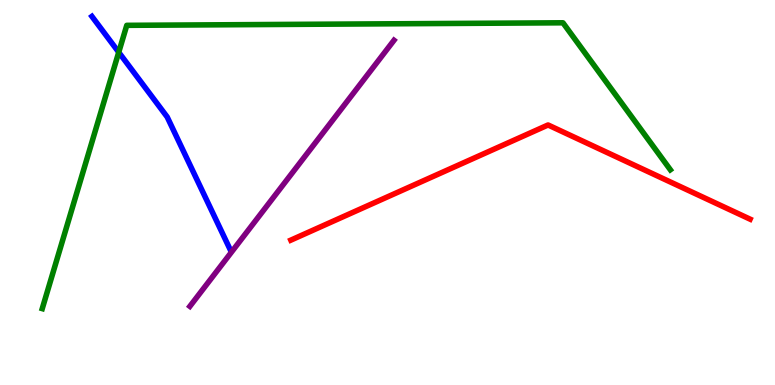[{'lines': ['blue', 'red'], 'intersections': []}, {'lines': ['green', 'red'], 'intersections': []}, {'lines': ['purple', 'red'], 'intersections': []}, {'lines': ['blue', 'green'], 'intersections': [{'x': 1.53, 'y': 8.64}]}, {'lines': ['blue', 'purple'], 'intersections': []}, {'lines': ['green', 'purple'], 'intersections': []}]